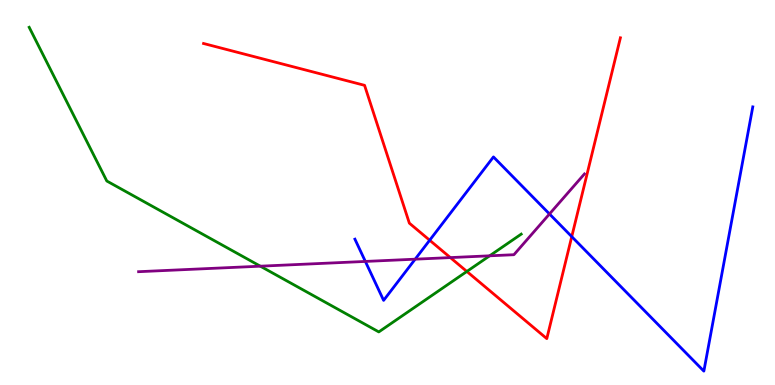[{'lines': ['blue', 'red'], 'intersections': [{'x': 5.54, 'y': 3.76}, {'x': 7.38, 'y': 3.85}]}, {'lines': ['green', 'red'], 'intersections': [{'x': 6.02, 'y': 2.95}]}, {'lines': ['purple', 'red'], 'intersections': [{'x': 5.81, 'y': 3.31}]}, {'lines': ['blue', 'green'], 'intersections': []}, {'lines': ['blue', 'purple'], 'intersections': [{'x': 4.71, 'y': 3.21}, {'x': 5.36, 'y': 3.27}, {'x': 7.09, 'y': 4.44}]}, {'lines': ['green', 'purple'], 'intersections': [{'x': 3.36, 'y': 3.09}, {'x': 6.32, 'y': 3.36}]}]